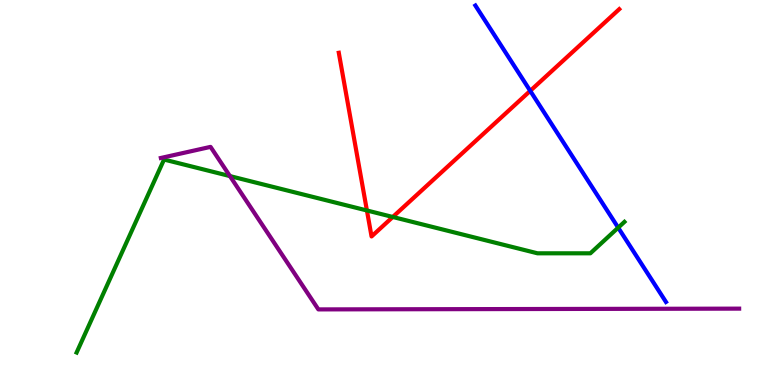[{'lines': ['blue', 'red'], 'intersections': [{'x': 6.84, 'y': 7.64}]}, {'lines': ['green', 'red'], 'intersections': [{'x': 4.73, 'y': 4.53}, {'x': 5.07, 'y': 4.36}]}, {'lines': ['purple', 'red'], 'intersections': []}, {'lines': ['blue', 'green'], 'intersections': [{'x': 7.98, 'y': 4.09}]}, {'lines': ['blue', 'purple'], 'intersections': []}, {'lines': ['green', 'purple'], 'intersections': [{'x': 2.97, 'y': 5.43}]}]